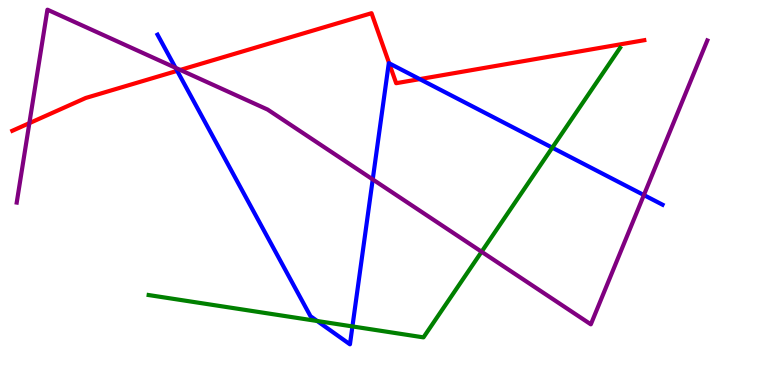[{'lines': ['blue', 'red'], 'intersections': [{'x': 2.29, 'y': 8.16}, {'x': 5.02, 'y': 8.36}, {'x': 5.42, 'y': 7.94}]}, {'lines': ['green', 'red'], 'intersections': []}, {'lines': ['purple', 'red'], 'intersections': [{'x': 0.379, 'y': 6.8}, {'x': 2.33, 'y': 8.18}]}, {'lines': ['blue', 'green'], 'intersections': [{'x': 4.09, 'y': 1.66}, {'x': 4.55, 'y': 1.52}, {'x': 7.13, 'y': 6.16}]}, {'lines': ['blue', 'purple'], 'intersections': [{'x': 2.26, 'y': 8.24}, {'x': 4.81, 'y': 5.34}, {'x': 8.31, 'y': 4.93}]}, {'lines': ['green', 'purple'], 'intersections': [{'x': 6.21, 'y': 3.46}]}]